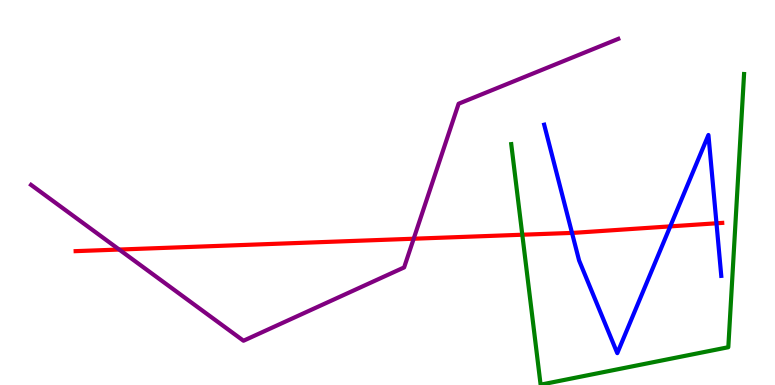[{'lines': ['blue', 'red'], 'intersections': [{'x': 7.38, 'y': 3.95}, {'x': 8.65, 'y': 4.12}, {'x': 9.24, 'y': 4.2}]}, {'lines': ['green', 'red'], 'intersections': [{'x': 6.74, 'y': 3.9}]}, {'lines': ['purple', 'red'], 'intersections': [{'x': 1.54, 'y': 3.52}, {'x': 5.34, 'y': 3.8}]}, {'lines': ['blue', 'green'], 'intersections': []}, {'lines': ['blue', 'purple'], 'intersections': []}, {'lines': ['green', 'purple'], 'intersections': []}]